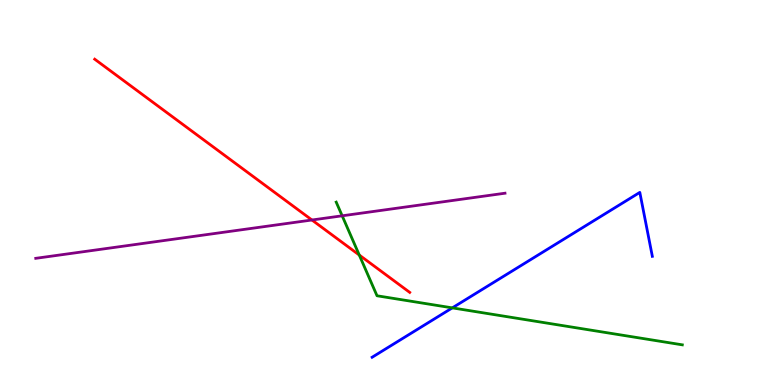[{'lines': ['blue', 'red'], 'intersections': []}, {'lines': ['green', 'red'], 'intersections': [{'x': 4.64, 'y': 3.38}]}, {'lines': ['purple', 'red'], 'intersections': [{'x': 4.03, 'y': 4.29}]}, {'lines': ['blue', 'green'], 'intersections': [{'x': 5.84, 'y': 2.0}]}, {'lines': ['blue', 'purple'], 'intersections': []}, {'lines': ['green', 'purple'], 'intersections': [{'x': 4.42, 'y': 4.39}]}]